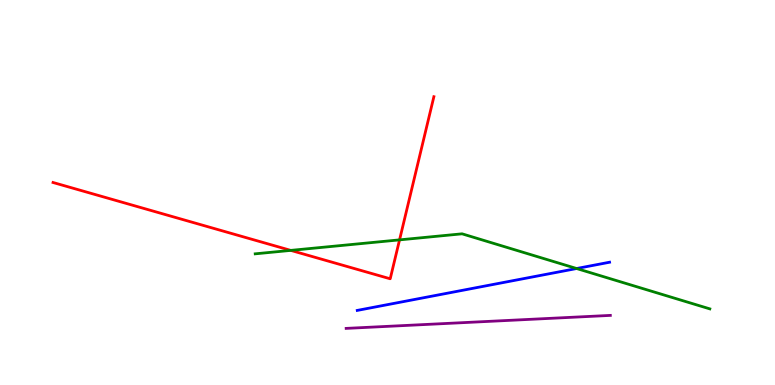[{'lines': ['blue', 'red'], 'intersections': []}, {'lines': ['green', 'red'], 'intersections': [{'x': 3.75, 'y': 3.5}, {'x': 5.16, 'y': 3.77}]}, {'lines': ['purple', 'red'], 'intersections': []}, {'lines': ['blue', 'green'], 'intersections': [{'x': 7.44, 'y': 3.03}]}, {'lines': ['blue', 'purple'], 'intersections': []}, {'lines': ['green', 'purple'], 'intersections': []}]